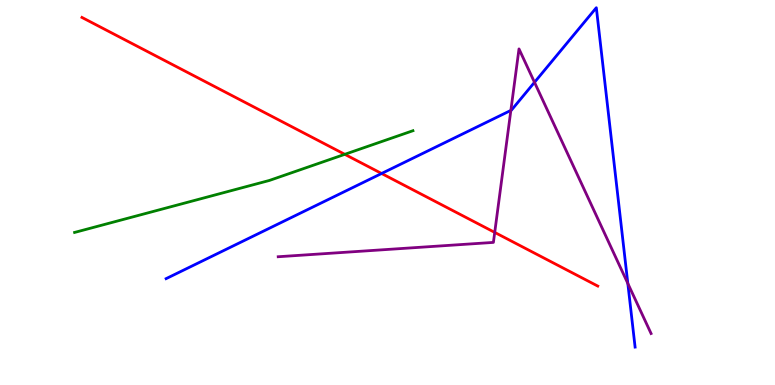[{'lines': ['blue', 'red'], 'intersections': [{'x': 4.92, 'y': 5.49}]}, {'lines': ['green', 'red'], 'intersections': [{'x': 4.45, 'y': 5.99}]}, {'lines': ['purple', 'red'], 'intersections': [{'x': 6.38, 'y': 3.96}]}, {'lines': ['blue', 'green'], 'intersections': []}, {'lines': ['blue', 'purple'], 'intersections': [{'x': 6.59, 'y': 7.13}, {'x': 6.9, 'y': 7.86}, {'x': 8.1, 'y': 2.64}]}, {'lines': ['green', 'purple'], 'intersections': []}]